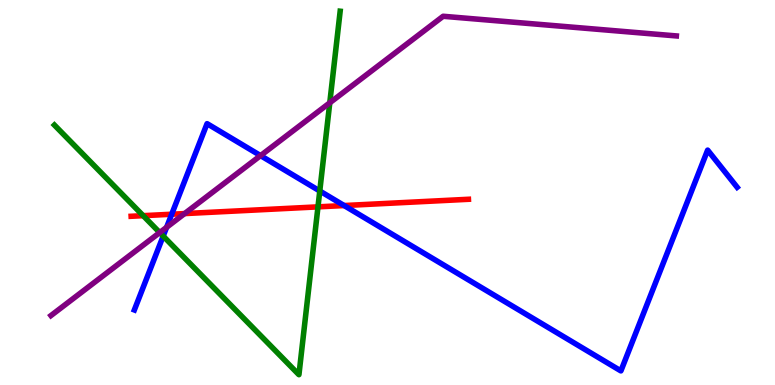[{'lines': ['blue', 'red'], 'intersections': [{'x': 2.22, 'y': 4.44}, {'x': 4.44, 'y': 4.66}]}, {'lines': ['green', 'red'], 'intersections': [{'x': 1.85, 'y': 4.4}, {'x': 4.1, 'y': 4.63}]}, {'lines': ['purple', 'red'], 'intersections': [{'x': 2.38, 'y': 4.45}]}, {'lines': ['blue', 'green'], 'intersections': [{'x': 2.11, 'y': 3.87}, {'x': 4.13, 'y': 5.04}]}, {'lines': ['blue', 'purple'], 'intersections': [{'x': 2.15, 'y': 4.1}, {'x': 3.36, 'y': 5.96}]}, {'lines': ['green', 'purple'], 'intersections': [{'x': 2.06, 'y': 3.96}, {'x': 4.26, 'y': 7.33}]}]